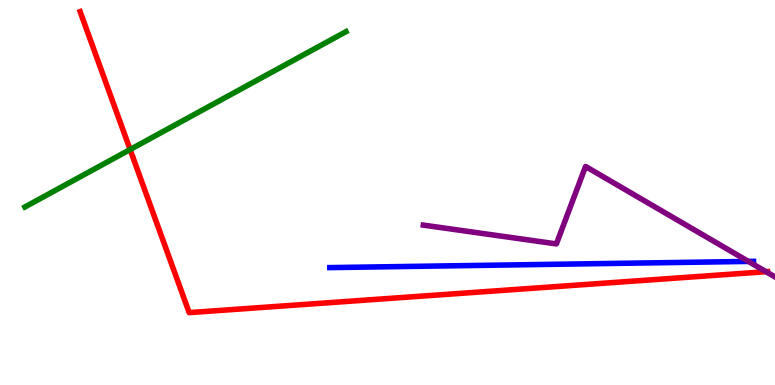[{'lines': ['blue', 'red'], 'intersections': []}, {'lines': ['green', 'red'], 'intersections': [{'x': 1.68, 'y': 6.12}]}, {'lines': ['purple', 'red'], 'intersections': [{'x': 9.88, 'y': 2.94}]}, {'lines': ['blue', 'green'], 'intersections': []}, {'lines': ['blue', 'purple'], 'intersections': [{'x': 9.66, 'y': 3.21}]}, {'lines': ['green', 'purple'], 'intersections': []}]